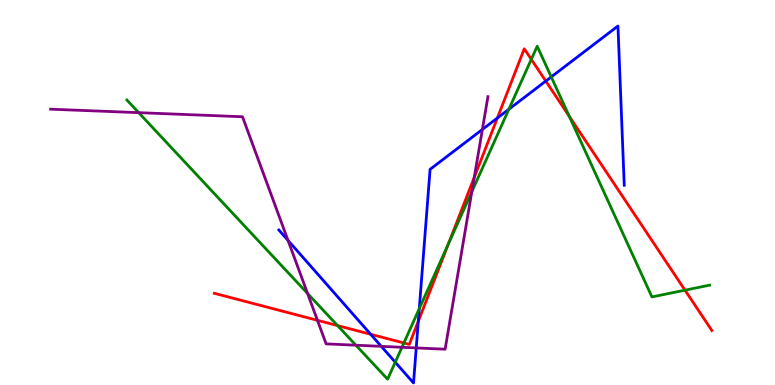[{'lines': ['blue', 'red'], 'intersections': [{'x': 4.78, 'y': 1.32}, {'x': 5.4, 'y': 1.66}, {'x': 6.42, 'y': 6.93}, {'x': 7.04, 'y': 7.89}]}, {'lines': ['green', 'red'], 'intersections': [{'x': 4.36, 'y': 1.54}, {'x': 5.21, 'y': 1.09}, {'x': 5.79, 'y': 3.67}, {'x': 6.86, 'y': 8.46}, {'x': 7.35, 'y': 6.97}, {'x': 8.84, 'y': 2.46}]}, {'lines': ['purple', 'red'], 'intersections': [{'x': 4.1, 'y': 1.68}, {'x': 6.12, 'y': 5.39}]}, {'lines': ['blue', 'green'], 'intersections': [{'x': 5.1, 'y': 0.592}, {'x': 5.41, 'y': 1.98}, {'x': 6.57, 'y': 7.16}, {'x': 7.11, 'y': 8.0}]}, {'lines': ['blue', 'purple'], 'intersections': [{'x': 3.72, 'y': 3.76}, {'x': 4.92, 'y': 1.0}, {'x': 5.37, 'y': 0.963}, {'x': 6.22, 'y': 6.64}]}, {'lines': ['green', 'purple'], 'intersections': [{'x': 1.79, 'y': 7.07}, {'x': 3.97, 'y': 2.38}, {'x': 4.59, 'y': 1.03}, {'x': 5.19, 'y': 0.98}, {'x': 6.09, 'y': 5.02}]}]